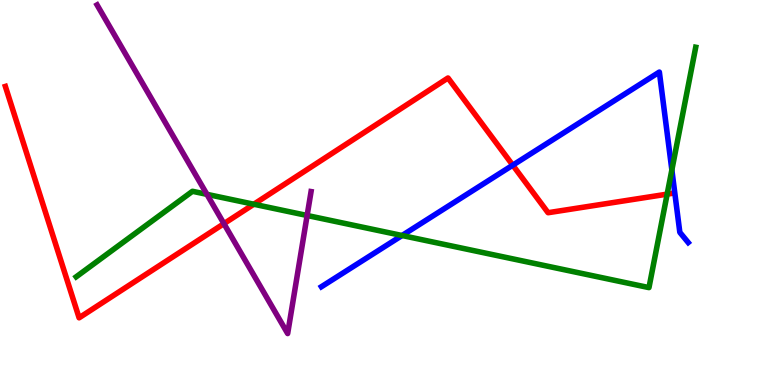[{'lines': ['blue', 'red'], 'intersections': [{'x': 6.62, 'y': 5.71}]}, {'lines': ['green', 'red'], 'intersections': [{'x': 3.27, 'y': 4.7}, {'x': 8.61, 'y': 4.96}]}, {'lines': ['purple', 'red'], 'intersections': [{'x': 2.89, 'y': 4.19}]}, {'lines': ['blue', 'green'], 'intersections': [{'x': 5.19, 'y': 3.88}, {'x': 8.67, 'y': 5.59}]}, {'lines': ['blue', 'purple'], 'intersections': []}, {'lines': ['green', 'purple'], 'intersections': [{'x': 2.67, 'y': 4.95}, {'x': 3.96, 'y': 4.4}]}]